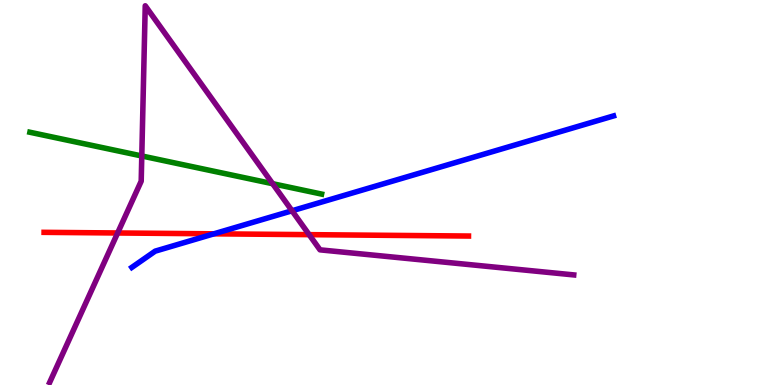[{'lines': ['blue', 'red'], 'intersections': [{'x': 2.76, 'y': 3.93}]}, {'lines': ['green', 'red'], 'intersections': []}, {'lines': ['purple', 'red'], 'intersections': [{'x': 1.52, 'y': 3.95}, {'x': 3.99, 'y': 3.91}]}, {'lines': ['blue', 'green'], 'intersections': []}, {'lines': ['blue', 'purple'], 'intersections': [{'x': 3.77, 'y': 4.53}]}, {'lines': ['green', 'purple'], 'intersections': [{'x': 1.83, 'y': 5.95}, {'x': 3.52, 'y': 5.23}]}]